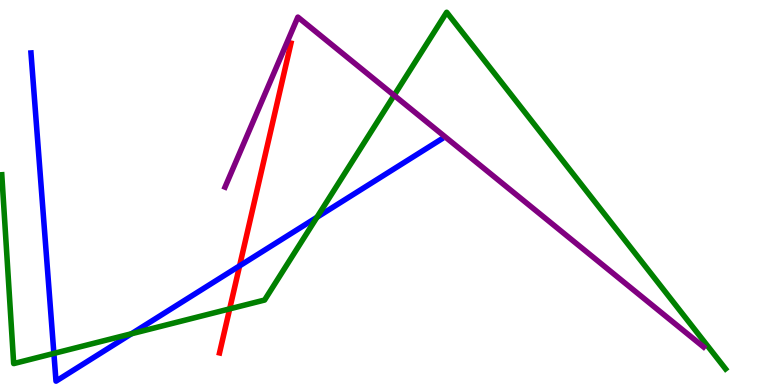[{'lines': ['blue', 'red'], 'intersections': [{'x': 3.09, 'y': 3.09}]}, {'lines': ['green', 'red'], 'intersections': [{'x': 2.96, 'y': 1.98}]}, {'lines': ['purple', 'red'], 'intersections': []}, {'lines': ['blue', 'green'], 'intersections': [{'x': 0.695, 'y': 0.821}, {'x': 1.7, 'y': 1.33}, {'x': 4.09, 'y': 4.36}]}, {'lines': ['blue', 'purple'], 'intersections': []}, {'lines': ['green', 'purple'], 'intersections': [{'x': 5.09, 'y': 7.52}]}]